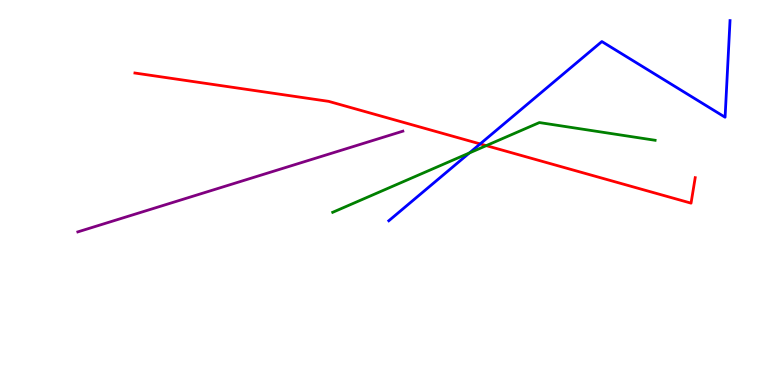[{'lines': ['blue', 'red'], 'intersections': [{'x': 6.2, 'y': 6.26}]}, {'lines': ['green', 'red'], 'intersections': [{'x': 6.27, 'y': 6.22}]}, {'lines': ['purple', 'red'], 'intersections': []}, {'lines': ['blue', 'green'], 'intersections': [{'x': 6.06, 'y': 6.03}]}, {'lines': ['blue', 'purple'], 'intersections': []}, {'lines': ['green', 'purple'], 'intersections': []}]